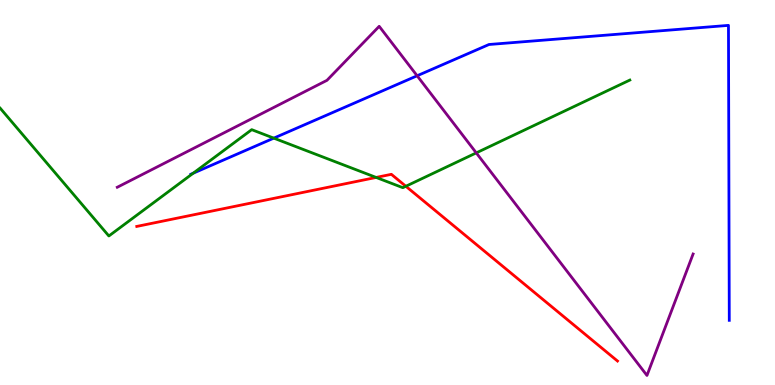[{'lines': ['blue', 'red'], 'intersections': []}, {'lines': ['green', 'red'], 'intersections': [{'x': 4.85, 'y': 5.39}, {'x': 5.24, 'y': 5.16}]}, {'lines': ['purple', 'red'], 'intersections': []}, {'lines': ['blue', 'green'], 'intersections': [{'x': 2.49, 'y': 5.5}, {'x': 3.53, 'y': 6.41}]}, {'lines': ['blue', 'purple'], 'intersections': [{'x': 5.38, 'y': 8.03}]}, {'lines': ['green', 'purple'], 'intersections': [{'x': 6.15, 'y': 6.03}]}]